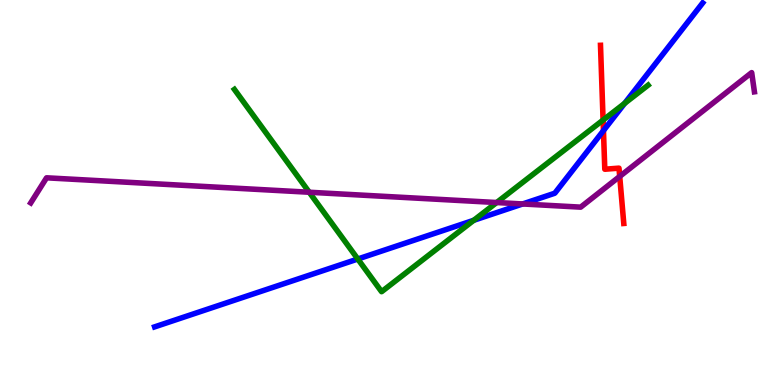[{'lines': ['blue', 'red'], 'intersections': [{'x': 7.79, 'y': 6.61}]}, {'lines': ['green', 'red'], 'intersections': [{'x': 7.78, 'y': 6.88}]}, {'lines': ['purple', 'red'], 'intersections': [{'x': 8.0, 'y': 5.42}]}, {'lines': ['blue', 'green'], 'intersections': [{'x': 4.62, 'y': 3.27}, {'x': 6.11, 'y': 4.28}, {'x': 8.06, 'y': 7.32}]}, {'lines': ['blue', 'purple'], 'intersections': [{'x': 6.74, 'y': 4.7}]}, {'lines': ['green', 'purple'], 'intersections': [{'x': 3.99, 'y': 5.01}, {'x': 6.41, 'y': 4.74}]}]